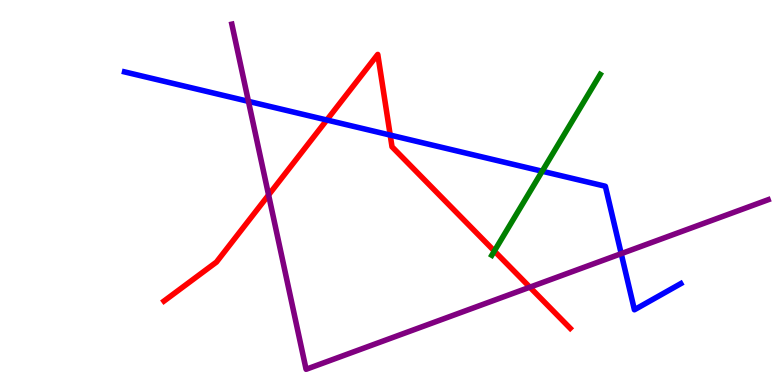[{'lines': ['blue', 'red'], 'intersections': [{'x': 4.22, 'y': 6.88}, {'x': 5.03, 'y': 6.49}]}, {'lines': ['green', 'red'], 'intersections': [{'x': 6.38, 'y': 3.48}]}, {'lines': ['purple', 'red'], 'intersections': [{'x': 3.47, 'y': 4.94}, {'x': 6.84, 'y': 2.54}]}, {'lines': ['blue', 'green'], 'intersections': [{'x': 7.0, 'y': 5.55}]}, {'lines': ['blue', 'purple'], 'intersections': [{'x': 3.21, 'y': 7.37}, {'x': 8.02, 'y': 3.41}]}, {'lines': ['green', 'purple'], 'intersections': []}]